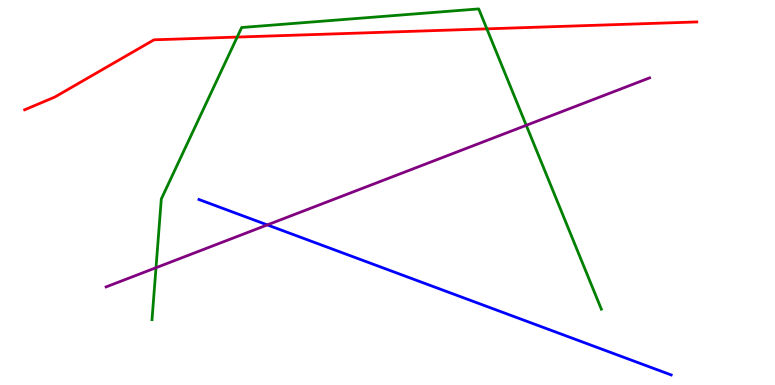[{'lines': ['blue', 'red'], 'intersections': []}, {'lines': ['green', 'red'], 'intersections': [{'x': 3.06, 'y': 9.04}, {'x': 6.28, 'y': 9.25}]}, {'lines': ['purple', 'red'], 'intersections': []}, {'lines': ['blue', 'green'], 'intersections': []}, {'lines': ['blue', 'purple'], 'intersections': [{'x': 3.45, 'y': 4.16}]}, {'lines': ['green', 'purple'], 'intersections': [{'x': 2.01, 'y': 3.05}, {'x': 6.79, 'y': 6.75}]}]